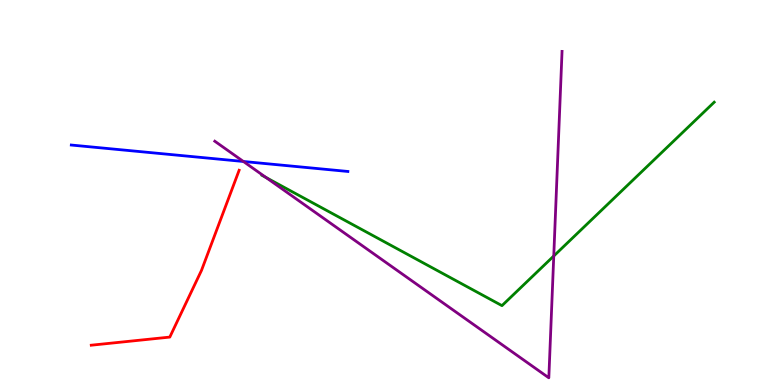[{'lines': ['blue', 'red'], 'intersections': []}, {'lines': ['green', 'red'], 'intersections': []}, {'lines': ['purple', 'red'], 'intersections': []}, {'lines': ['blue', 'green'], 'intersections': []}, {'lines': ['blue', 'purple'], 'intersections': [{'x': 3.14, 'y': 5.81}]}, {'lines': ['green', 'purple'], 'intersections': [{'x': 3.43, 'y': 5.39}, {'x': 7.15, 'y': 3.35}]}]